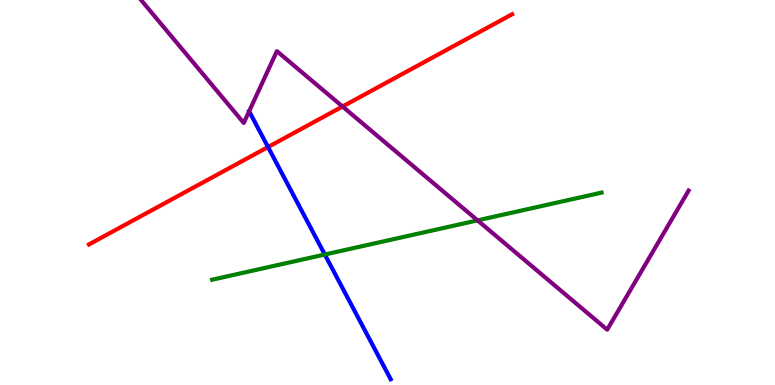[{'lines': ['blue', 'red'], 'intersections': [{'x': 3.46, 'y': 6.18}]}, {'lines': ['green', 'red'], 'intersections': []}, {'lines': ['purple', 'red'], 'intersections': [{'x': 4.42, 'y': 7.23}]}, {'lines': ['blue', 'green'], 'intersections': [{'x': 4.19, 'y': 3.39}]}, {'lines': ['blue', 'purple'], 'intersections': [{'x': 3.21, 'y': 7.11}]}, {'lines': ['green', 'purple'], 'intersections': [{'x': 6.16, 'y': 4.28}]}]